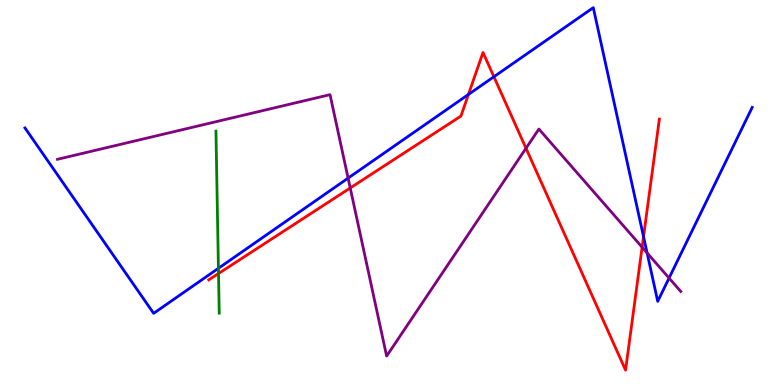[{'lines': ['blue', 'red'], 'intersections': [{'x': 6.04, 'y': 7.55}, {'x': 6.37, 'y': 8.01}, {'x': 8.3, 'y': 3.85}]}, {'lines': ['green', 'red'], 'intersections': [{'x': 2.82, 'y': 2.9}]}, {'lines': ['purple', 'red'], 'intersections': [{'x': 4.52, 'y': 5.12}, {'x': 6.79, 'y': 6.15}, {'x': 8.29, 'y': 3.58}]}, {'lines': ['blue', 'green'], 'intersections': [{'x': 2.82, 'y': 3.03}]}, {'lines': ['blue', 'purple'], 'intersections': [{'x': 4.49, 'y': 5.37}, {'x': 8.35, 'y': 3.43}, {'x': 8.63, 'y': 2.78}]}, {'lines': ['green', 'purple'], 'intersections': []}]